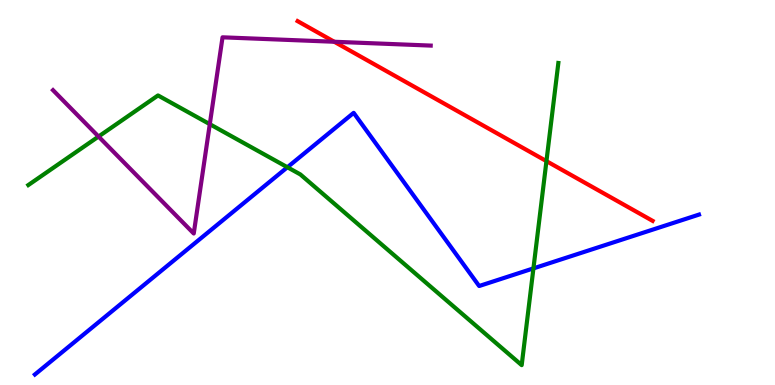[{'lines': ['blue', 'red'], 'intersections': []}, {'lines': ['green', 'red'], 'intersections': [{'x': 7.05, 'y': 5.81}]}, {'lines': ['purple', 'red'], 'intersections': [{'x': 4.31, 'y': 8.92}]}, {'lines': ['blue', 'green'], 'intersections': [{'x': 3.71, 'y': 5.66}, {'x': 6.88, 'y': 3.03}]}, {'lines': ['blue', 'purple'], 'intersections': []}, {'lines': ['green', 'purple'], 'intersections': [{'x': 1.27, 'y': 6.45}, {'x': 2.71, 'y': 6.77}]}]